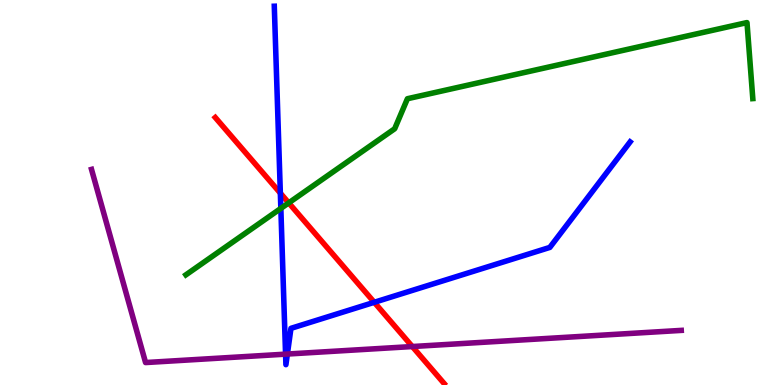[{'lines': ['blue', 'red'], 'intersections': [{'x': 3.62, 'y': 4.98}, {'x': 4.83, 'y': 2.15}]}, {'lines': ['green', 'red'], 'intersections': [{'x': 3.73, 'y': 4.73}]}, {'lines': ['purple', 'red'], 'intersections': [{'x': 5.32, 'y': 0.999}]}, {'lines': ['blue', 'green'], 'intersections': [{'x': 3.62, 'y': 4.59}]}, {'lines': ['blue', 'purple'], 'intersections': [{'x': 3.68, 'y': 0.801}, {'x': 3.71, 'y': 0.804}]}, {'lines': ['green', 'purple'], 'intersections': []}]